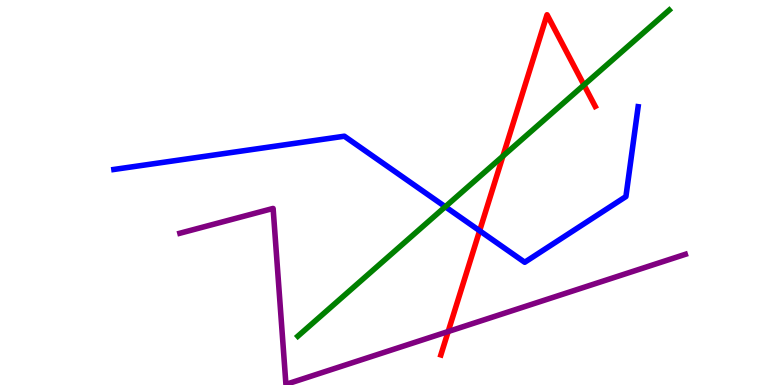[{'lines': ['blue', 'red'], 'intersections': [{'x': 6.19, 'y': 4.01}]}, {'lines': ['green', 'red'], 'intersections': [{'x': 6.49, 'y': 5.94}, {'x': 7.54, 'y': 7.79}]}, {'lines': ['purple', 'red'], 'intersections': [{'x': 5.78, 'y': 1.39}]}, {'lines': ['blue', 'green'], 'intersections': [{'x': 5.75, 'y': 4.63}]}, {'lines': ['blue', 'purple'], 'intersections': []}, {'lines': ['green', 'purple'], 'intersections': []}]